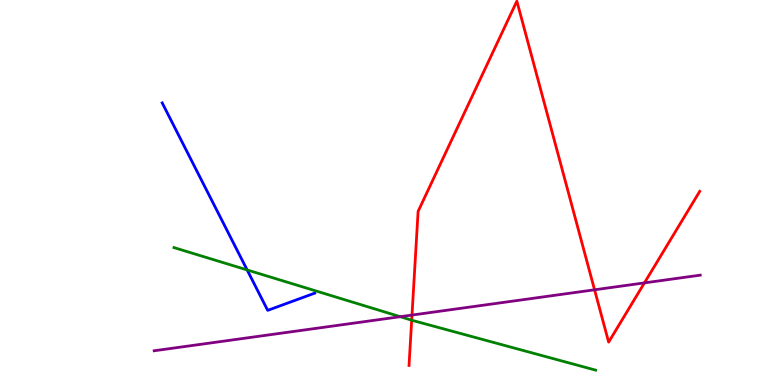[{'lines': ['blue', 'red'], 'intersections': []}, {'lines': ['green', 'red'], 'intersections': [{'x': 5.31, 'y': 1.68}]}, {'lines': ['purple', 'red'], 'intersections': [{'x': 5.32, 'y': 1.82}, {'x': 7.67, 'y': 2.47}, {'x': 8.32, 'y': 2.65}]}, {'lines': ['blue', 'green'], 'intersections': [{'x': 3.19, 'y': 2.99}]}, {'lines': ['blue', 'purple'], 'intersections': []}, {'lines': ['green', 'purple'], 'intersections': [{'x': 5.16, 'y': 1.77}]}]